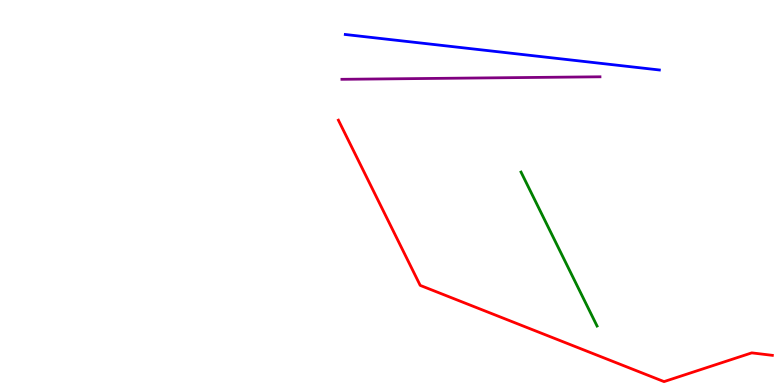[{'lines': ['blue', 'red'], 'intersections': []}, {'lines': ['green', 'red'], 'intersections': []}, {'lines': ['purple', 'red'], 'intersections': []}, {'lines': ['blue', 'green'], 'intersections': []}, {'lines': ['blue', 'purple'], 'intersections': []}, {'lines': ['green', 'purple'], 'intersections': []}]